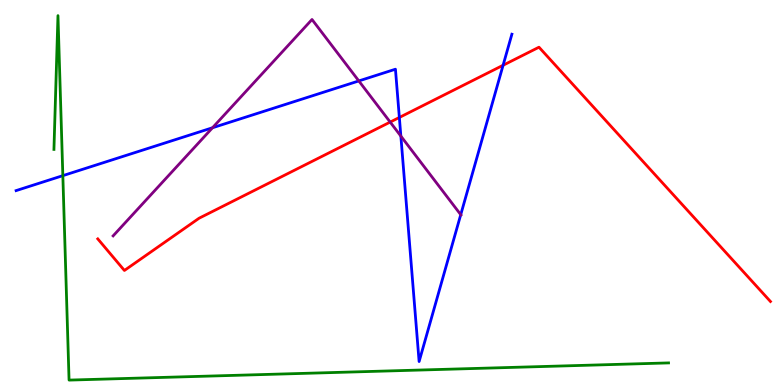[{'lines': ['blue', 'red'], 'intersections': [{'x': 5.15, 'y': 6.95}, {'x': 6.49, 'y': 8.3}]}, {'lines': ['green', 'red'], 'intersections': []}, {'lines': ['purple', 'red'], 'intersections': [{'x': 5.03, 'y': 6.83}]}, {'lines': ['blue', 'green'], 'intersections': [{'x': 0.811, 'y': 5.44}]}, {'lines': ['blue', 'purple'], 'intersections': [{'x': 2.74, 'y': 6.68}, {'x': 4.63, 'y': 7.9}, {'x': 5.17, 'y': 6.46}, {'x': 5.95, 'y': 4.42}]}, {'lines': ['green', 'purple'], 'intersections': []}]